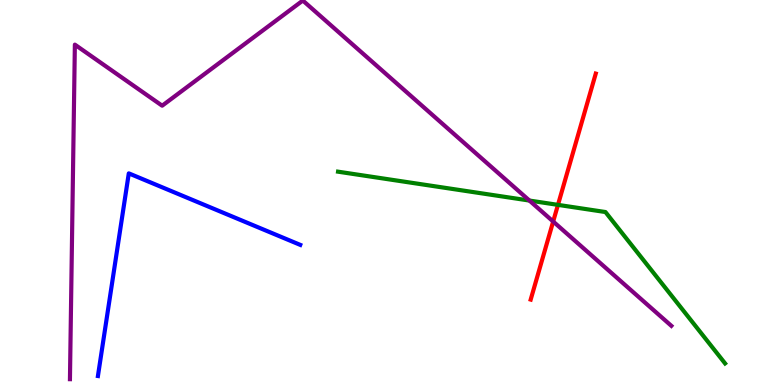[{'lines': ['blue', 'red'], 'intersections': []}, {'lines': ['green', 'red'], 'intersections': [{'x': 7.2, 'y': 4.68}]}, {'lines': ['purple', 'red'], 'intersections': [{'x': 7.14, 'y': 4.25}]}, {'lines': ['blue', 'green'], 'intersections': []}, {'lines': ['blue', 'purple'], 'intersections': []}, {'lines': ['green', 'purple'], 'intersections': [{'x': 6.83, 'y': 4.79}]}]